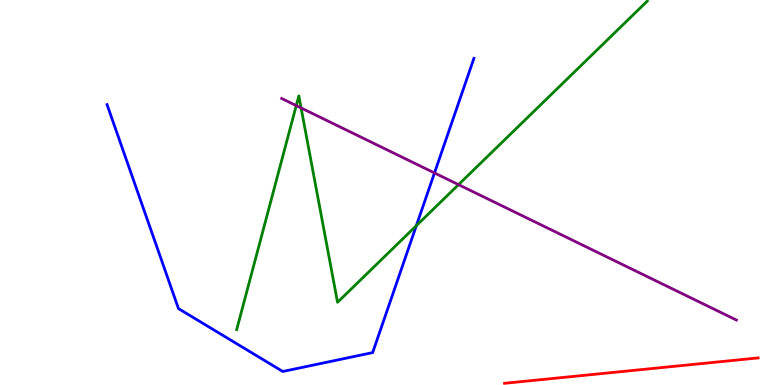[{'lines': ['blue', 'red'], 'intersections': []}, {'lines': ['green', 'red'], 'intersections': []}, {'lines': ['purple', 'red'], 'intersections': []}, {'lines': ['blue', 'green'], 'intersections': [{'x': 5.37, 'y': 4.14}]}, {'lines': ['blue', 'purple'], 'intersections': [{'x': 5.61, 'y': 5.51}]}, {'lines': ['green', 'purple'], 'intersections': [{'x': 3.82, 'y': 7.26}, {'x': 3.89, 'y': 7.2}, {'x': 5.92, 'y': 5.2}]}]